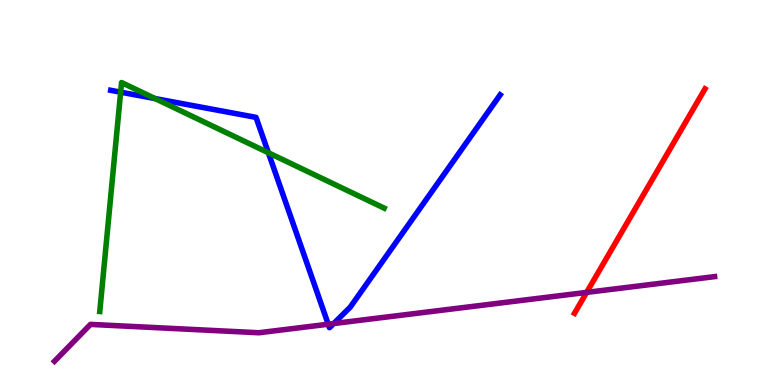[{'lines': ['blue', 'red'], 'intersections': []}, {'lines': ['green', 'red'], 'intersections': []}, {'lines': ['purple', 'red'], 'intersections': [{'x': 7.57, 'y': 2.41}]}, {'lines': ['blue', 'green'], 'intersections': [{'x': 1.56, 'y': 7.61}, {'x': 2.0, 'y': 7.44}, {'x': 3.46, 'y': 6.03}]}, {'lines': ['blue', 'purple'], 'intersections': [{'x': 4.24, 'y': 1.58}, {'x': 4.31, 'y': 1.6}]}, {'lines': ['green', 'purple'], 'intersections': []}]